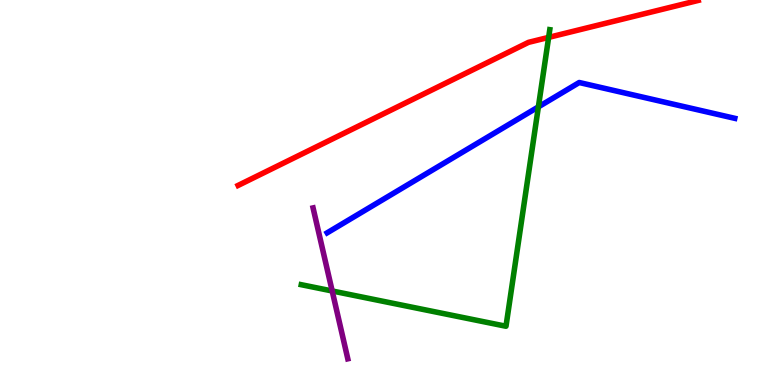[{'lines': ['blue', 'red'], 'intersections': []}, {'lines': ['green', 'red'], 'intersections': [{'x': 7.08, 'y': 9.03}]}, {'lines': ['purple', 'red'], 'intersections': []}, {'lines': ['blue', 'green'], 'intersections': [{'x': 6.95, 'y': 7.22}]}, {'lines': ['blue', 'purple'], 'intersections': []}, {'lines': ['green', 'purple'], 'intersections': [{'x': 4.29, 'y': 2.44}]}]